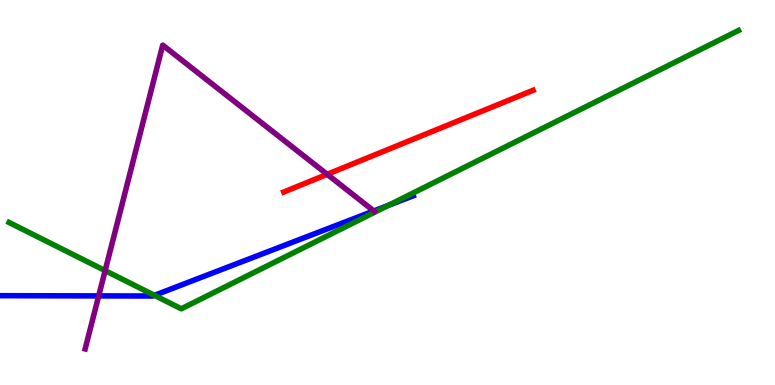[{'lines': ['blue', 'red'], 'intersections': []}, {'lines': ['green', 'red'], 'intersections': []}, {'lines': ['purple', 'red'], 'intersections': [{'x': 4.22, 'y': 5.47}]}, {'lines': ['blue', 'green'], 'intersections': [{'x': 1.99, 'y': 2.33}, {'x': 5.01, 'y': 4.66}]}, {'lines': ['blue', 'purple'], 'intersections': [{'x': 1.27, 'y': 2.31}, {'x': 4.82, 'y': 4.52}]}, {'lines': ['green', 'purple'], 'intersections': [{'x': 1.36, 'y': 2.97}]}]